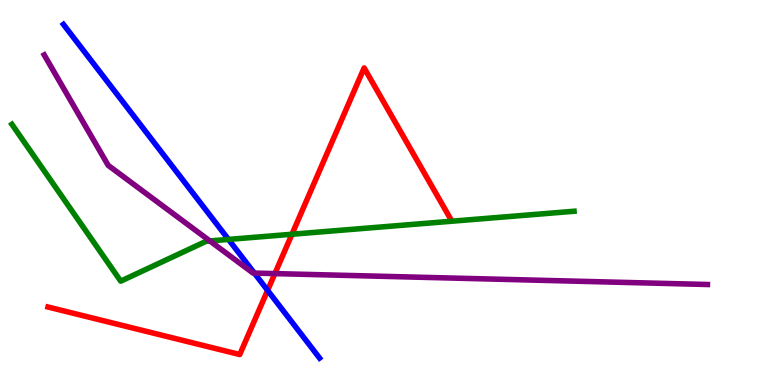[{'lines': ['blue', 'red'], 'intersections': [{'x': 3.45, 'y': 2.46}]}, {'lines': ['green', 'red'], 'intersections': [{'x': 3.77, 'y': 3.92}]}, {'lines': ['purple', 'red'], 'intersections': [{'x': 3.55, 'y': 2.89}]}, {'lines': ['blue', 'green'], 'intersections': [{'x': 2.95, 'y': 3.78}]}, {'lines': ['blue', 'purple'], 'intersections': [{'x': 3.28, 'y': 2.91}]}, {'lines': ['green', 'purple'], 'intersections': [{'x': 2.71, 'y': 3.74}]}]